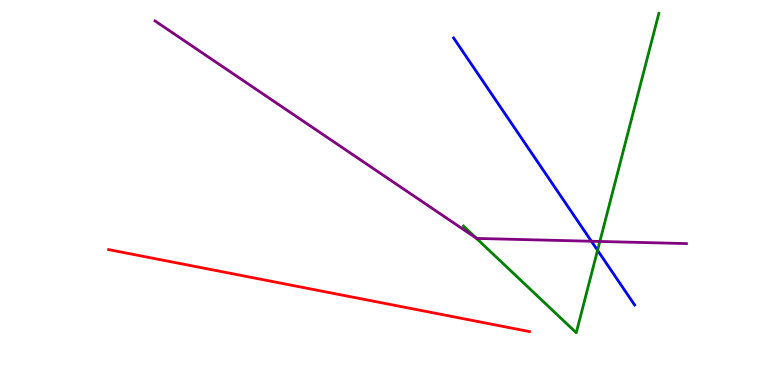[{'lines': ['blue', 'red'], 'intersections': []}, {'lines': ['green', 'red'], 'intersections': []}, {'lines': ['purple', 'red'], 'intersections': []}, {'lines': ['blue', 'green'], 'intersections': [{'x': 7.71, 'y': 3.5}]}, {'lines': ['blue', 'purple'], 'intersections': [{'x': 7.63, 'y': 3.73}]}, {'lines': ['green', 'purple'], 'intersections': [{'x': 6.15, 'y': 3.81}, {'x': 7.74, 'y': 3.73}]}]